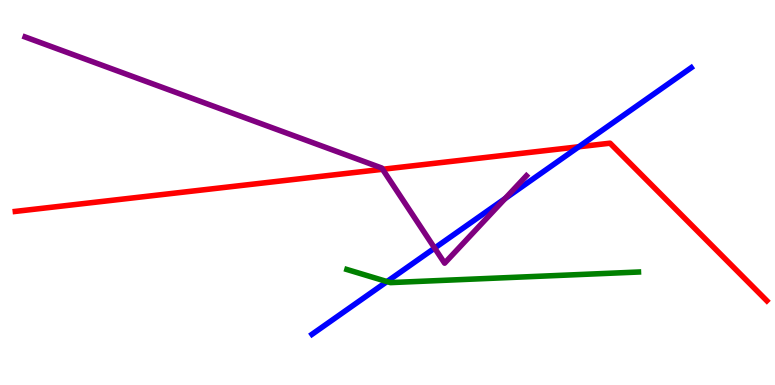[{'lines': ['blue', 'red'], 'intersections': [{'x': 7.47, 'y': 6.19}]}, {'lines': ['green', 'red'], 'intersections': []}, {'lines': ['purple', 'red'], 'intersections': [{'x': 4.94, 'y': 5.6}]}, {'lines': ['blue', 'green'], 'intersections': [{'x': 4.99, 'y': 2.69}]}, {'lines': ['blue', 'purple'], 'intersections': [{'x': 5.61, 'y': 3.56}, {'x': 6.52, 'y': 4.84}]}, {'lines': ['green', 'purple'], 'intersections': []}]